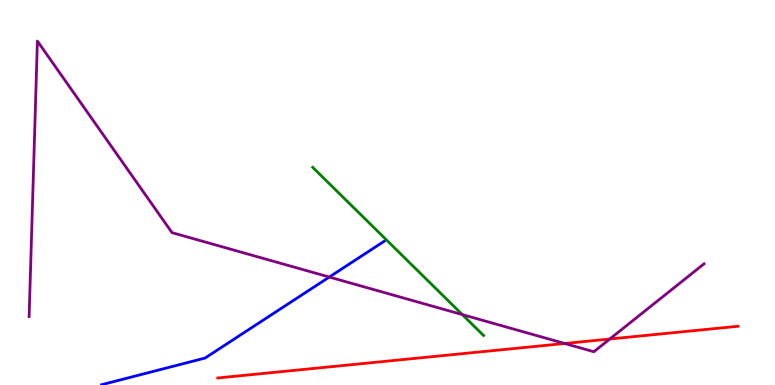[{'lines': ['blue', 'red'], 'intersections': []}, {'lines': ['green', 'red'], 'intersections': []}, {'lines': ['purple', 'red'], 'intersections': [{'x': 7.29, 'y': 1.08}, {'x': 7.87, 'y': 1.19}]}, {'lines': ['blue', 'green'], 'intersections': []}, {'lines': ['blue', 'purple'], 'intersections': [{'x': 4.25, 'y': 2.8}]}, {'lines': ['green', 'purple'], 'intersections': [{'x': 5.97, 'y': 1.83}]}]